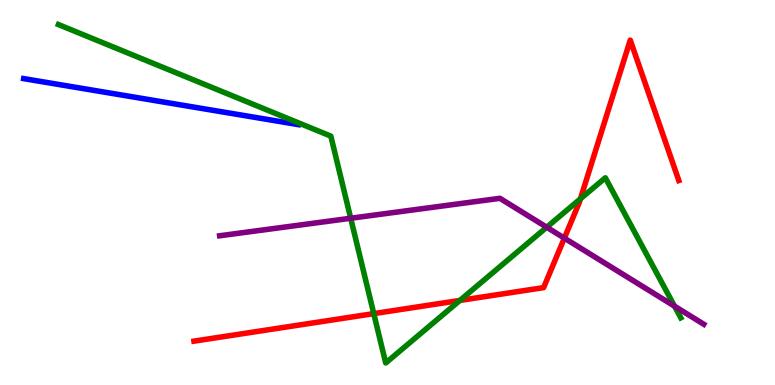[{'lines': ['blue', 'red'], 'intersections': []}, {'lines': ['green', 'red'], 'intersections': [{'x': 4.82, 'y': 1.85}, {'x': 5.93, 'y': 2.2}, {'x': 7.49, 'y': 4.84}]}, {'lines': ['purple', 'red'], 'intersections': [{'x': 7.28, 'y': 3.82}]}, {'lines': ['blue', 'green'], 'intersections': []}, {'lines': ['blue', 'purple'], 'intersections': []}, {'lines': ['green', 'purple'], 'intersections': [{'x': 4.53, 'y': 4.33}, {'x': 7.05, 'y': 4.1}, {'x': 8.7, 'y': 2.05}]}]